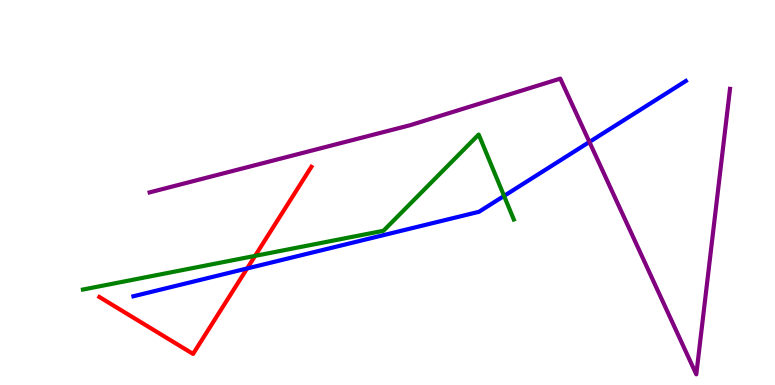[{'lines': ['blue', 'red'], 'intersections': [{'x': 3.19, 'y': 3.03}]}, {'lines': ['green', 'red'], 'intersections': [{'x': 3.29, 'y': 3.35}]}, {'lines': ['purple', 'red'], 'intersections': []}, {'lines': ['blue', 'green'], 'intersections': [{'x': 6.5, 'y': 4.91}]}, {'lines': ['blue', 'purple'], 'intersections': [{'x': 7.61, 'y': 6.31}]}, {'lines': ['green', 'purple'], 'intersections': []}]